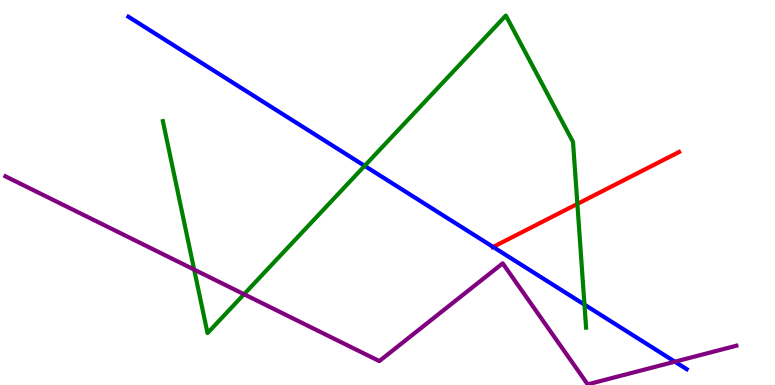[{'lines': ['blue', 'red'], 'intersections': [{'x': 6.36, 'y': 3.59}]}, {'lines': ['green', 'red'], 'intersections': [{'x': 7.45, 'y': 4.7}]}, {'lines': ['purple', 'red'], 'intersections': []}, {'lines': ['blue', 'green'], 'intersections': [{'x': 4.71, 'y': 5.69}, {'x': 7.54, 'y': 2.09}]}, {'lines': ['blue', 'purple'], 'intersections': [{'x': 8.71, 'y': 0.605}]}, {'lines': ['green', 'purple'], 'intersections': [{'x': 2.51, 'y': 3.0}, {'x': 3.15, 'y': 2.36}]}]